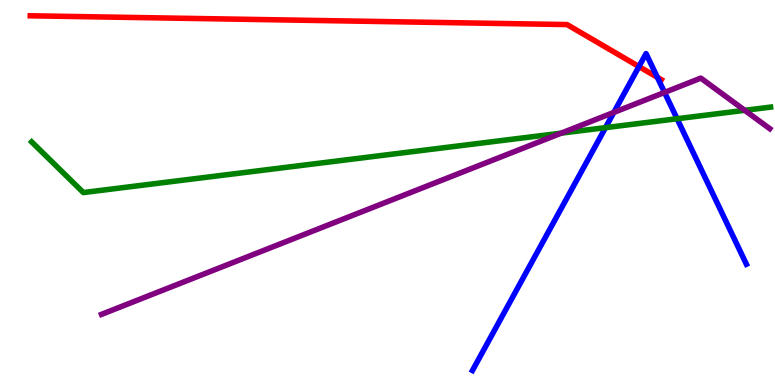[{'lines': ['blue', 'red'], 'intersections': [{'x': 8.24, 'y': 8.27}, {'x': 8.48, 'y': 7.99}]}, {'lines': ['green', 'red'], 'intersections': []}, {'lines': ['purple', 'red'], 'intersections': []}, {'lines': ['blue', 'green'], 'intersections': [{'x': 7.81, 'y': 6.68}, {'x': 8.74, 'y': 6.92}]}, {'lines': ['blue', 'purple'], 'intersections': [{'x': 7.92, 'y': 7.08}, {'x': 8.57, 'y': 7.6}]}, {'lines': ['green', 'purple'], 'intersections': [{'x': 7.24, 'y': 6.54}, {'x': 9.61, 'y': 7.13}]}]